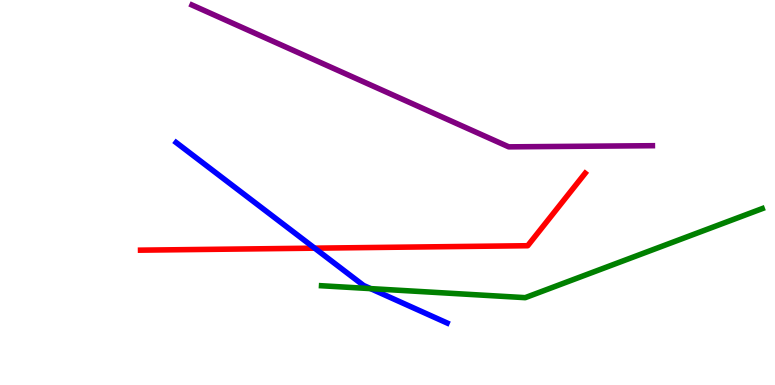[{'lines': ['blue', 'red'], 'intersections': [{'x': 4.06, 'y': 3.55}]}, {'lines': ['green', 'red'], 'intersections': []}, {'lines': ['purple', 'red'], 'intersections': []}, {'lines': ['blue', 'green'], 'intersections': [{'x': 4.78, 'y': 2.5}]}, {'lines': ['blue', 'purple'], 'intersections': []}, {'lines': ['green', 'purple'], 'intersections': []}]